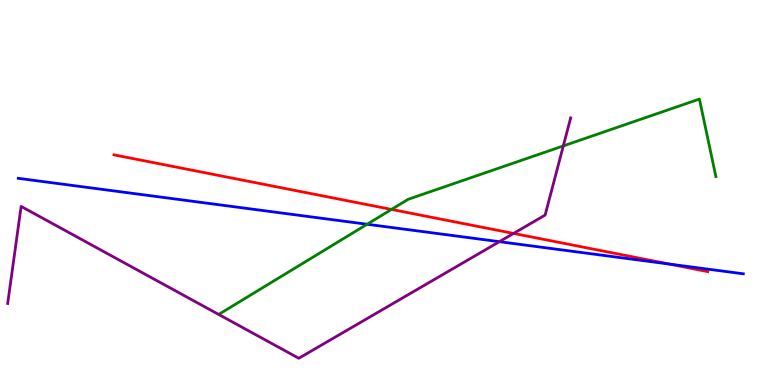[{'lines': ['blue', 'red'], 'intersections': [{'x': 8.64, 'y': 3.14}]}, {'lines': ['green', 'red'], 'intersections': [{'x': 5.05, 'y': 4.56}]}, {'lines': ['purple', 'red'], 'intersections': [{'x': 6.63, 'y': 3.94}]}, {'lines': ['blue', 'green'], 'intersections': [{'x': 4.74, 'y': 4.18}]}, {'lines': ['blue', 'purple'], 'intersections': [{'x': 6.44, 'y': 3.72}]}, {'lines': ['green', 'purple'], 'intersections': [{'x': 7.27, 'y': 6.21}]}]